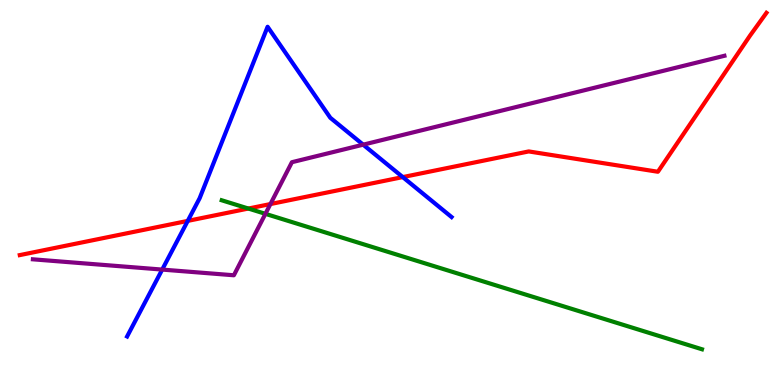[{'lines': ['blue', 'red'], 'intersections': [{'x': 2.42, 'y': 4.26}, {'x': 5.2, 'y': 5.4}]}, {'lines': ['green', 'red'], 'intersections': [{'x': 3.2, 'y': 4.58}]}, {'lines': ['purple', 'red'], 'intersections': [{'x': 3.49, 'y': 4.7}]}, {'lines': ['blue', 'green'], 'intersections': []}, {'lines': ['blue', 'purple'], 'intersections': [{'x': 2.09, 'y': 3.0}, {'x': 4.69, 'y': 6.24}]}, {'lines': ['green', 'purple'], 'intersections': [{'x': 3.42, 'y': 4.45}]}]